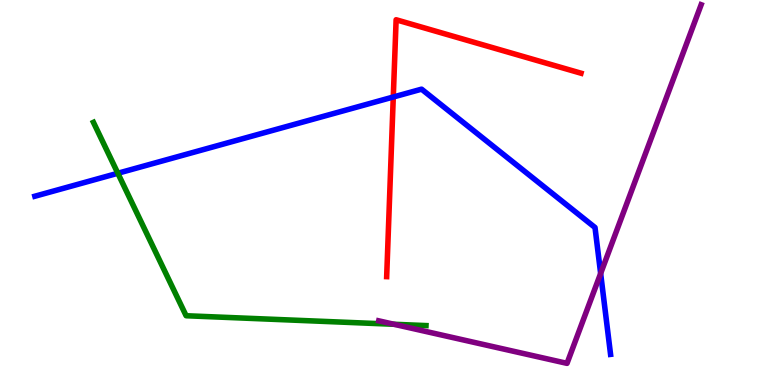[{'lines': ['blue', 'red'], 'intersections': [{'x': 5.07, 'y': 7.48}]}, {'lines': ['green', 'red'], 'intersections': []}, {'lines': ['purple', 'red'], 'intersections': []}, {'lines': ['blue', 'green'], 'intersections': [{'x': 1.52, 'y': 5.5}]}, {'lines': ['blue', 'purple'], 'intersections': [{'x': 7.75, 'y': 2.9}]}, {'lines': ['green', 'purple'], 'intersections': [{'x': 5.08, 'y': 1.58}]}]